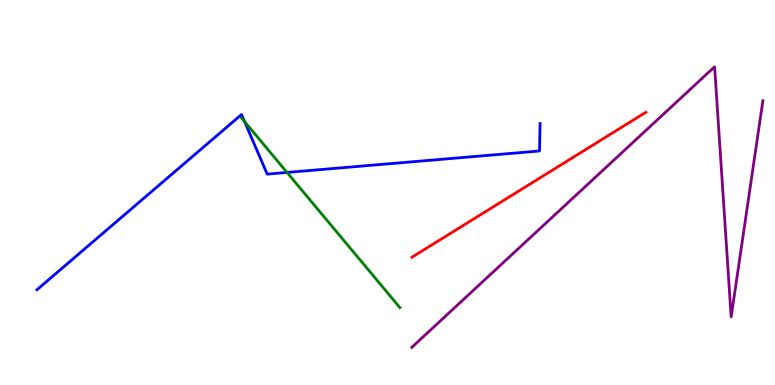[{'lines': ['blue', 'red'], 'intersections': []}, {'lines': ['green', 'red'], 'intersections': []}, {'lines': ['purple', 'red'], 'intersections': []}, {'lines': ['blue', 'green'], 'intersections': [{'x': 3.16, 'y': 6.84}, {'x': 3.7, 'y': 5.52}]}, {'lines': ['blue', 'purple'], 'intersections': []}, {'lines': ['green', 'purple'], 'intersections': []}]